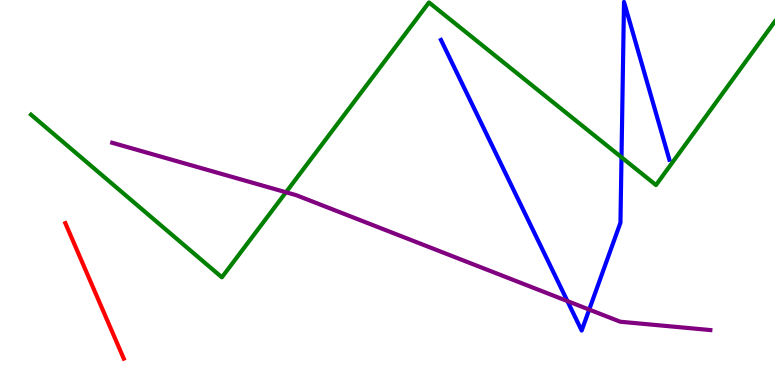[{'lines': ['blue', 'red'], 'intersections': []}, {'lines': ['green', 'red'], 'intersections': []}, {'lines': ['purple', 'red'], 'intersections': []}, {'lines': ['blue', 'green'], 'intersections': [{'x': 8.02, 'y': 5.91}]}, {'lines': ['blue', 'purple'], 'intersections': [{'x': 7.32, 'y': 2.18}, {'x': 7.6, 'y': 1.96}]}, {'lines': ['green', 'purple'], 'intersections': [{'x': 3.69, 'y': 5.01}]}]